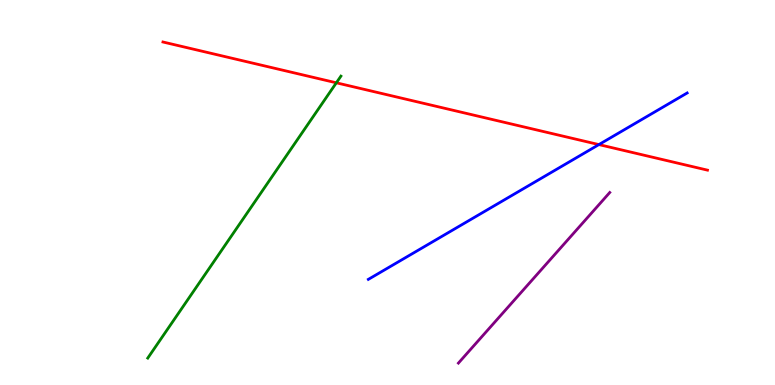[{'lines': ['blue', 'red'], 'intersections': [{'x': 7.73, 'y': 6.24}]}, {'lines': ['green', 'red'], 'intersections': [{'x': 4.34, 'y': 7.85}]}, {'lines': ['purple', 'red'], 'intersections': []}, {'lines': ['blue', 'green'], 'intersections': []}, {'lines': ['blue', 'purple'], 'intersections': []}, {'lines': ['green', 'purple'], 'intersections': []}]